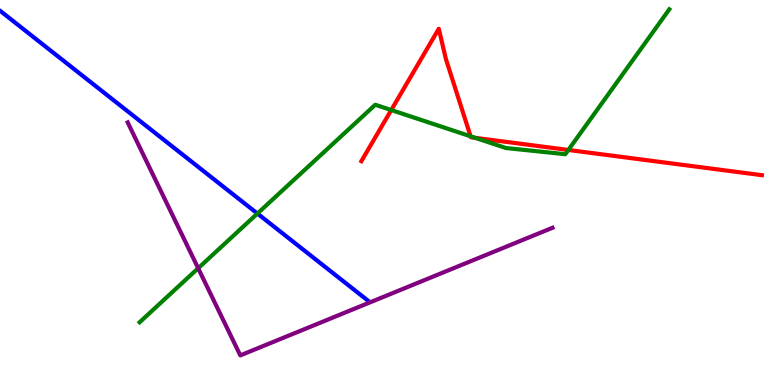[{'lines': ['blue', 'red'], 'intersections': []}, {'lines': ['green', 'red'], 'intersections': [{'x': 5.05, 'y': 7.14}, {'x': 6.07, 'y': 6.46}, {'x': 6.13, 'y': 6.42}, {'x': 7.33, 'y': 6.1}]}, {'lines': ['purple', 'red'], 'intersections': []}, {'lines': ['blue', 'green'], 'intersections': [{'x': 3.32, 'y': 4.45}]}, {'lines': ['blue', 'purple'], 'intersections': []}, {'lines': ['green', 'purple'], 'intersections': [{'x': 2.56, 'y': 3.03}]}]